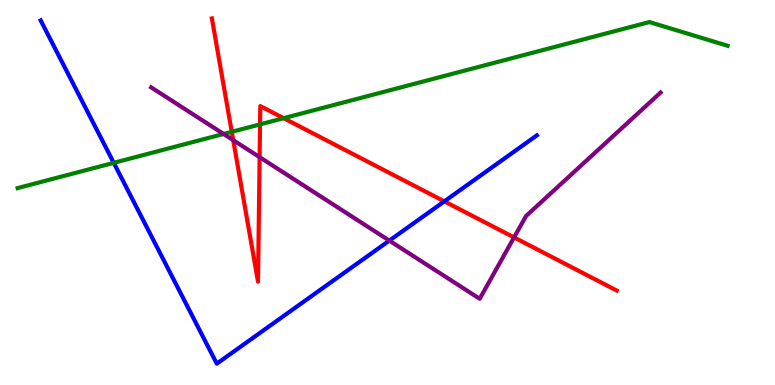[{'lines': ['blue', 'red'], 'intersections': [{'x': 5.73, 'y': 4.77}]}, {'lines': ['green', 'red'], 'intersections': [{'x': 2.99, 'y': 6.58}, {'x': 3.36, 'y': 6.77}, {'x': 3.66, 'y': 6.93}]}, {'lines': ['purple', 'red'], 'intersections': [{'x': 3.01, 'y': 6.36}, {'x': 3.35, 'y': 5.92}, {'x': 6.63, 'y': 3.83}]}, {'lines': ['blue', 'green'], 'intersections': [{'x': 1.47, 'y': 5.77}]}, {'lines': ['blue', 'purple'], 'intersections': [{'x': 5.02, 'y': 3.75}]}, {'lines': ['green', 'purple'], 'intersections': [{'x': 2.88, 'y': 6.52}]}]